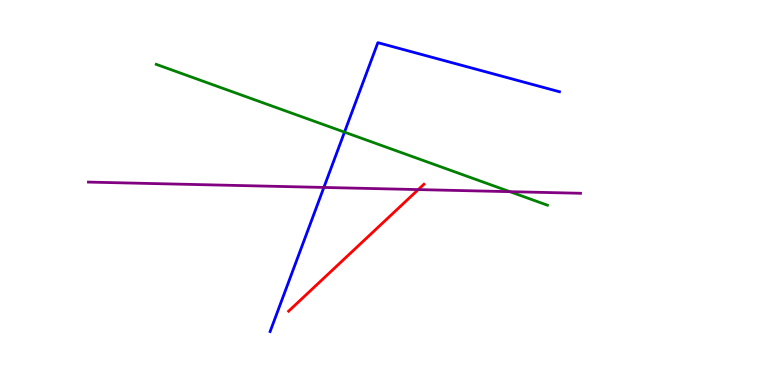[{'lines': ['blue', 'red'], 'intersections': []}, {'lines': ['green', 'red'], 'intersections': []}, {'lines': ['purple', 'red'], 'intersections': [{'x': 5.4, 'y': 5.08}]}, {'lines': ['blue', 'green'], 'intersections': [{'x': 4.45, 'y': 6.57}]}, {'lines': ['blue', 'purple'], 'intersections': [{'x': 4.18, 'y': 5.13}]}, {'lines': ['green', 'purple'], 'intersections': [{'x': 6.58, 'y': 5.02}]}]